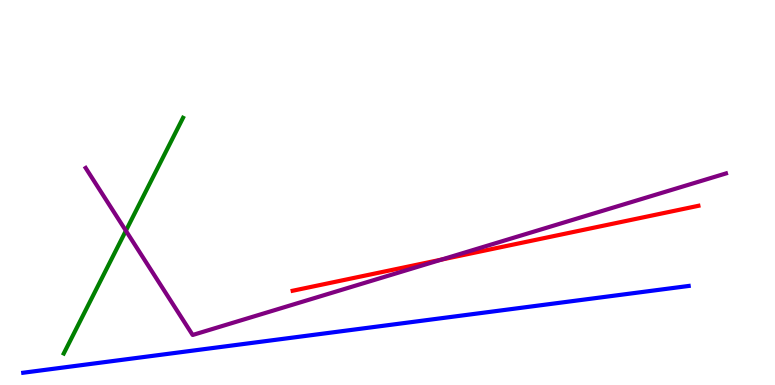[{'lines': ['blue', 'red'], 'intersections': []}, {'lines': ['green', 'red'], 'intersections': []}, {'lines': ['purple', 'red'], 'intersections': [{'x': 5.7, 'y': 3.26}]}, {'lines': ['blue', 'green'], 'intersections': []}, {'lines': ['blue', 'purple'], 'intersections': []}, {'lines': ['green', 'purple'], 'intersections': [{'x': 1.62, 'y': 4.01}]}]